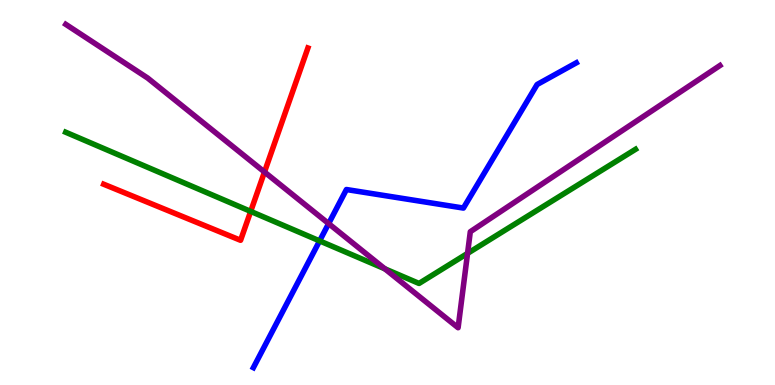[{'lines': ['blue', 'red'], 'intersections': []}, {'lines': ['green', 'red'], 'intersections': [{'x': 3.23, 'y': 4.51}]}, {'lines': ['purple', 'red'], 'intersections': [{'x': 3.41, 'y': 5.53}]}, {'lines': ['blue', 'green'], 'intersections': [{'x': 4.12, 'y': 3.74}]}, {'lines': ['blue', 'purple'], 'intersections': [{'x': 4.24, 'y': 4.19}]}, {'lines': ['green', 'purple'], 'intersections': [{'x': 4.97, 'y': 3.02}, {'x': 6.03, 'y': 3.42}]}]